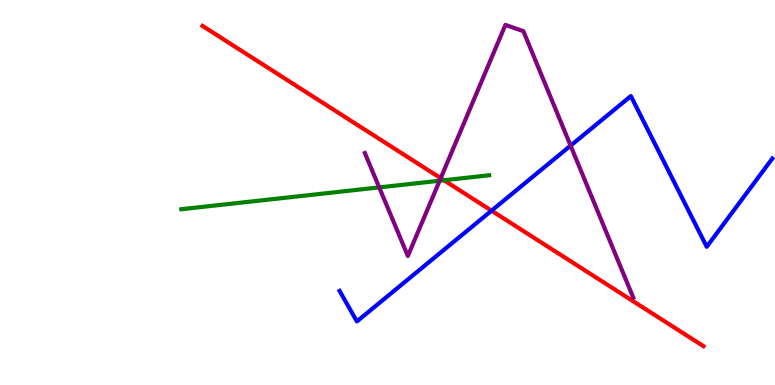[{'lines': ['blue', 'red'], 'intersections': [{'x': 6.34, 'y': 4.53}]}, {'lines': ['green', 'red'], 'intersections': [{'x': 5.73, 'y': 5.32}]}, {'lines': ['purple', 'red'], 'intersections': [{'x': 5.69, 'y': 5.37}]}, {'lines': ['blue', 'green'], 'intersections': []}, {'lines': ['blue', 'purple'], 'intersections': [{'x': 7.36, 'y': 6.22}]}, {'lines': ['green', 'purple'], 'intersections': [{'x': 4.89, 'y': 5.13}, {'x': 5.67, 'y': 5.31}]}]